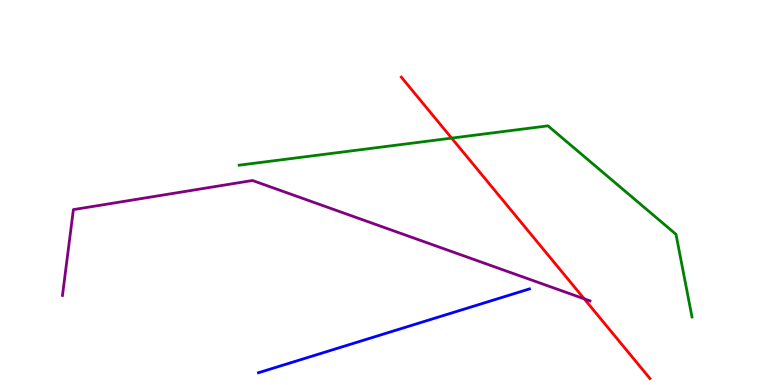[{'lines': ['blue', 'red'], 'intersections': []}, {'lines': ['green', 'red'], 'intersections': [{'x': 5.83, 'y': 6.41}]}, {'lines': ['purple', 'red'], 'intersections': [{'x': 7.54, 'y': 2.24}]}, {'lines': ['blue', 'green'], 'intersections': []}, {'lines': ['blue', 'purple'], 'intersections': []}, {'lines': ['green', 'purple'], 'intersections': []}]